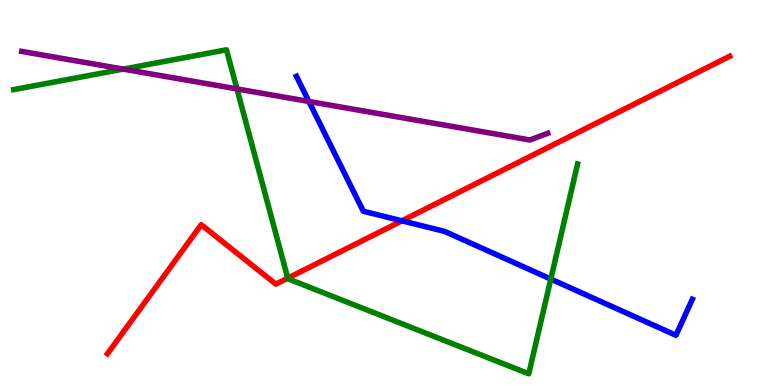[{'lines': ['blue', 'red'], 'intersections': [{'x': 5.19, 'y': 4.26}]}, {'lines': ['green', 'red'], 'intersections': [{'x': 3.71, 'y': 2.78}]}, {'lines': ['purple', 'red'], 'intersections': []}, {'lines': ['blue', 'green'], 'intersections': [{'x': 7.11, 'y': 2.75}]}, {'lines': ['blue', 'purple'], 'intersections': [{'x': 3.99, 'y': 7.36}]}, {'lines': ['green', 'purple'], 'intersections': [{'x': 1.59, 'y': 8.2}, {'x': 3.06, 'y': 7.69}]}]